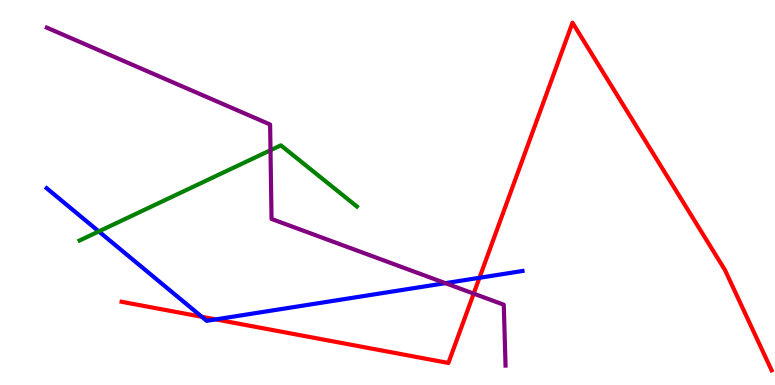[{'lines': ['blue', 'red'], 'intersections': [{'x': 2.6, 'y': 1.77}, {'x': 2.78, 'y': 1.7}, {'x': 6.19, 'y': 2.78}]}, {'lines': ['green', 'red'], 'intersections': []}, {'lines': ['purple', 'red'], 'intersections': [{'x': 6.11, 'y': 2.37}]}, {'lines': ['blue', 'green'], 'intersections': [{'x': 1.27, 'y': 3.99}]}, {'lines': ['blue', 'purple'], 'intersections': [{'x': 5.75, 'y': 2.65}]}, {'lines': ['green', 'purple'], 'intersections': [{'x': 3.49, 'y': 6.1}]}]